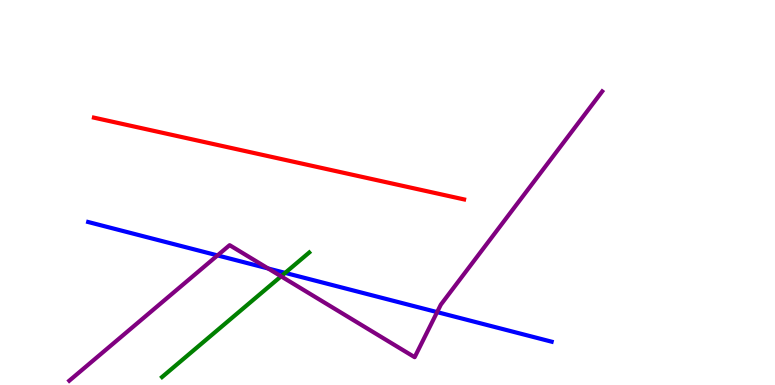[{'lines': ['blue', 'red'], 'intersections': []}, {'lines': ['green', 'red'], 'intersections': []}, {'lines': ['purple', 'red'], 'intersections': []}, {'lines': ['blue', 'green'], 'intersections': [{'x': 3.68, 'y': 2.91}]}, {'lines': ['blue', 'purple'], 'intersections': [{'x': 2.81, 'y': 3.37}, {'x': 3.46, 'y': 3.03}, {'x': 5.64, 'y': 1.89}]}, {'lines': ['green', 'purple'], 'intersections': [{'x': 3.63, 'y': 2.82}]}]